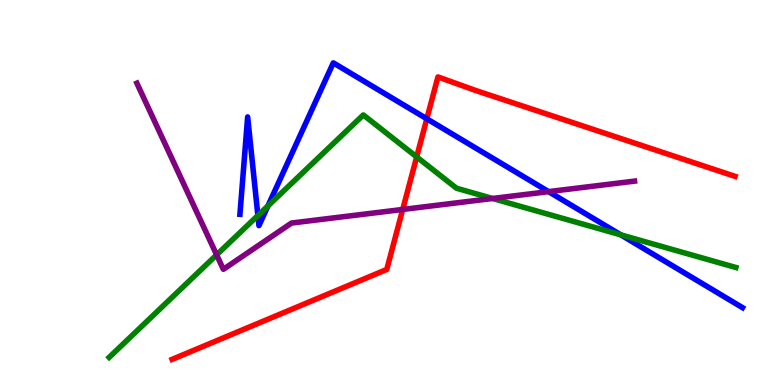[{'lines': ['blue', 'red'], 'intersections': [{'x': 5.51, 'y': 6.91}]}, {'lines': ['green', 'red'], 'intersections': [{'x': 5.38, 'y': 5.92}]}, {'lines': ['purple', 'red'], 'intersections': [{'x': 5.2, 'y': 4.56}]}, {'lines': ['blue', 'green'], 'intersections': [{'x': 3.33, 'y': 4.4}, {'x': 3.46, 'y': 4.65}, {'x': 8.01, 'y': 3.9}]}, {'lines': ['blue', 'purple'], 'intersections': [{'x': 7.08, 'y': 5.02}]}, {'lines': ['green', 'purple'], 'intersections': [{'x': 2.8, 'y': 3.38}, {'x': 6.36, 'y': 4.84}]}]